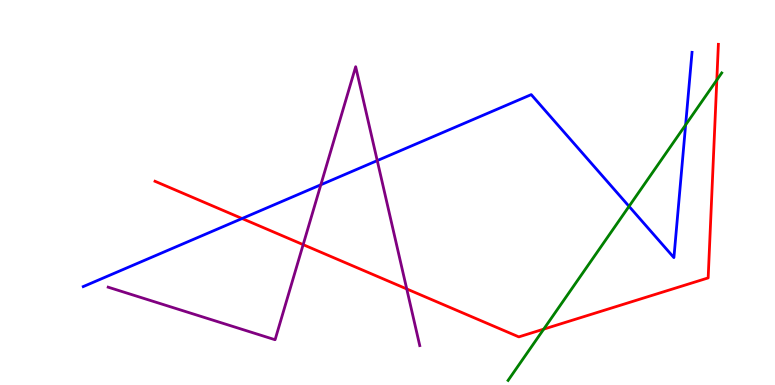[{'lines': ['blue', 'red'], 'intersections': [{'x': 3.12, 'y': 4.32}]}, {'lines': ['green', 'red'], 'intersections': [{'x': 7.02, 'y': 1.45}, {'x': 9.25, 'y': 7.92}]}, {'lines': ['purple', 'red'], 'intersections': [{'x': 3.91, 'y': 3.65}, {'x': 5.25, 'y': 2.49}]}, {'lines': ['blue', 'green'], 'intersections': [{'x': 8.12, 'y': 4.64}, {'x': 8.85, 'y': 6.76}]}, {'lines': ['blue', 'purple'], 'intersections': [{'x': 4.14, 'y': 5.2}, {'x': 4.87, 'y': 5.83}]}, {'lines': ['green', 'purple'], 'intersections': []}]